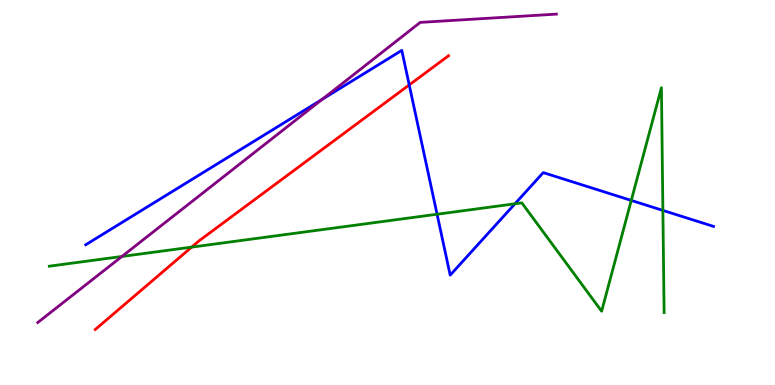[{'lines': ['blue', 'red'], 'intersections': [{'x': 5.28, 'y': 7.79}]}, {'lines': ['green', 'red'], 'intersections': [{'x': 2.47, 'y': 3.58}]}, {'lines': ['purple', 'red'], 'intersections': []}, {'lines': ['blue', 'green'], 'intersections': [{'x': 5.64, 'y': 4.44}, {'x': 6.64, 'y': 4.71}, {'x': 8.15, 'y': 4.79}, {'x': 8.55, 'y': 4.53}]}, {'lines': ['blue', 'purple'], 'intersections': [{'x': 4.16, 'y': 7.42}]}, {'lines': ['green', 'purple'], 'intersections': [{'x': 1.57, 'y': 3.34}]}]